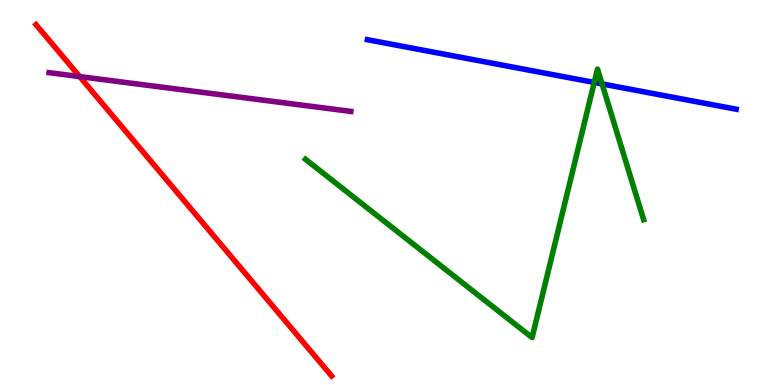[{'lines': ['blue', 'red'], 'intersections': []}, {'lines': ['green', 'red'], 'intersections': []}, {'lines': ['purple', 'red'], 'intersections': [{'x': 1.03, 'y': 8.01}]}, {'lines': ['blue', 'green'], 'intersections': [{'x': 7.67, 'y': 7.86}, {'x': 7.77, 'y': 7.82}]}, {'lines': ['blue', 'purple'], 'intersections': []}, {'lines': ['green', 'purple'], 'intersections': []}]